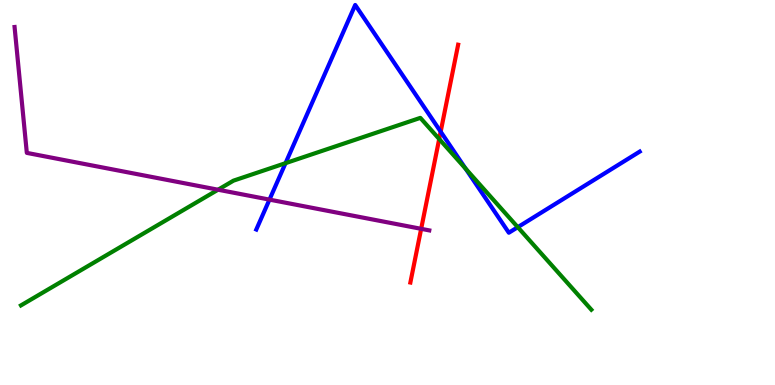[{'lines': ['blue', 'red'], 'intersections': [{'x': 5.69, 'y': 6.58}]}, {'lines': ['green', 'red'], 'intersections': [{'x': 5.67, 'y': 6.39}]}, {'lines': ['purple', 'red'], 'intersections': [{'x': 5.43, 'y': 4.06}]}, {'lines': ['blue', 'green'], 'intersections': [{'x': 3.68, 'y': 5.76}, {'x': 6.01, 'y': 5.62}, {'x': 6.68, 'y': 4.1}]}, {'lines': ['blue', 'purple'], 'intersections': [{'x': 3.48, 'y': 4.82}]}, {'lines': ['green', 'purple'], 'intersections': [{'x': 2.81, 'y': 5.07}]}]